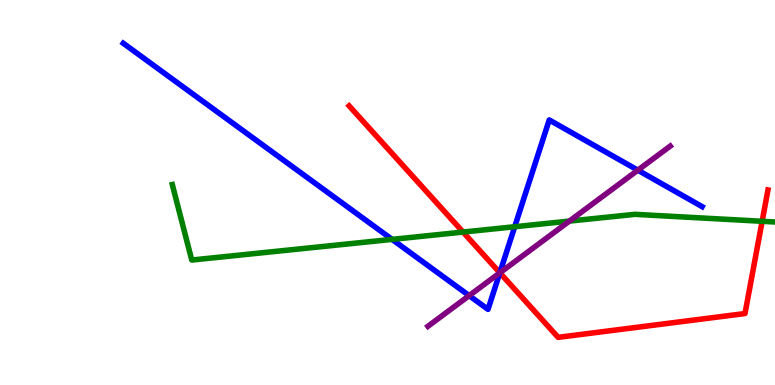[{'lines': ['blue', 'red'], 'intersections': [{'x': 6.45, 'y': 2.91}]}, {'lines': ['green', 'red'], 'intersections': [{'x': 5.97, 'y': 3.97}, {'x': 9.83, 'y': 4.25}]}, {'lines': ['purple', 'red'], 'intersections': [{'x': 6.45, 'y': 2.91}]}, {'lines': ['blue', 'green'], 'intersections': [{'x': 5.06, 'y': 3.78}, {'x': 6.64, 'y': 4.11}]}, {'lines': ['blue', 'purple'], 'intersections': [{'x': 6.05, 'y': 2.32}, {'x': 6.45, 'y': 2.91}, {'x': 8.23, 'y': 5.58}]}, {'lines': ['green', 'purple'], 'intersections': [{'x': 7.35, 'y': 4.26}]}]